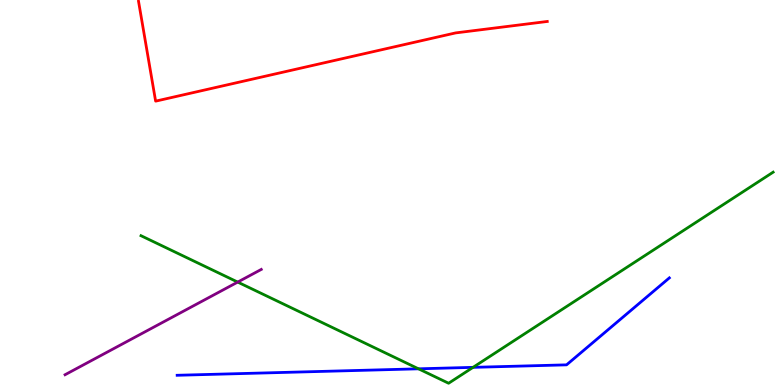[{'lines': ['blue', 'red'], 'intersections': []}, {'lines': ['green', 'red'], 'intersections': []}, {'lines': ['purple', 'red'], 'intersections': []}, {'lines': ['blue', 'green'], 'intersections': [{'x': 5.4, 'y': 0.42}, {'x': 6.1, 'y': 0.458}]}, {'lines': ['blue', 'purple'], 'intersections': []}, {'lines': ['green', 'purple'], 'intersections': [{'x': 3.07, 'y': 2.67}]}]